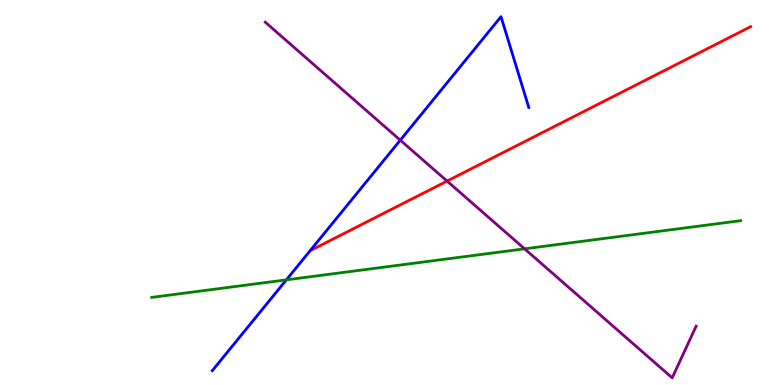[{'lines': ['blue', 'red'], 'intersections': []}, {'lines': ['green', 'red'], 'intersections': []}, {'lines': ['purple', 'red'], 'intersections': [{'x': 5.77, 'y': 5.3}]}, {'lines': ['blue', 'green'], 'intersections': [{'x': 3.7, 'y': 2.73}]}, {'lines': ['blue', 'purple'], 'intersections': [{'x': 5.16, 'y': 6.36}]}, {'lines': ['green', 'purple'], 'intersections': [{'x': 6.77, 'y': 3.54}]}]